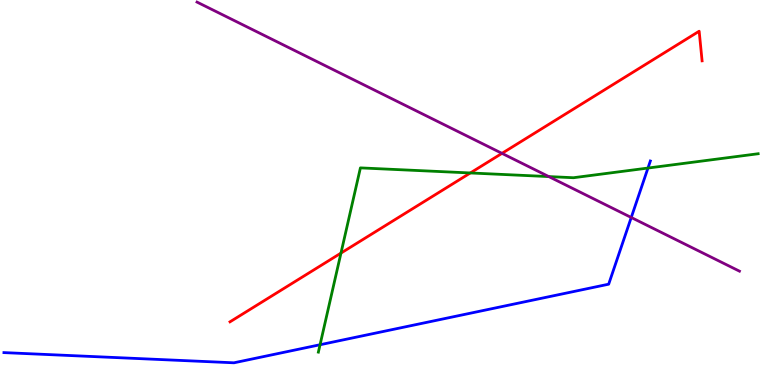[{'lines': ['blue', 'red'], 'intersections': []}, {'lines': ['green', 'red'], 'intersections': [{'x': 4.4, 'y': 3.43}, {'x': 6.07, 'y': 5.51}]}, {'lines': ['purple', 'red'], 'intersections': [{'x': 6.48, 'y': 6.02}]}, {'lines': ['blue', 'green'], 'intersections': [{'x': 4.13, 'y': 1.05}, {'x': 8.36, 'y': 5.64}]}, {'lines': ['blue', 'purple'], 'intersections': [{'x': 8.15, 'y': 4.35}]}, {'lines': ['green', 'purple'], 'intersections': [{'x': 7.08, 'y': 5.41}]}]